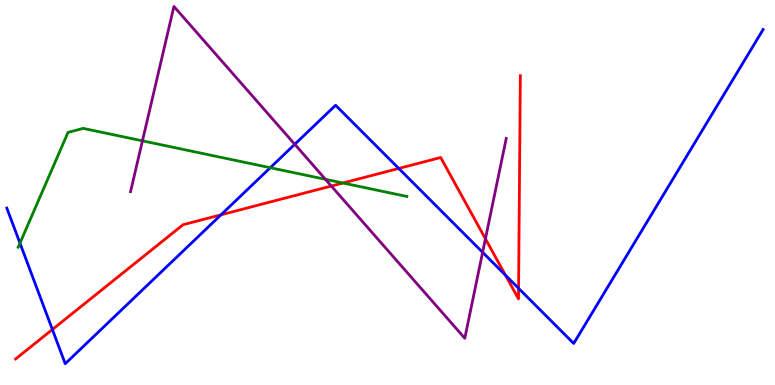[{'lines': ['blue', 'red'], 'intersections': [{'x': 0.676, 'y': 1.44}, {'x': 2.85, 'y': 4.42}, {'x': 5.15, 'y': 5.62}, {'x': 6.52, 'y': 2.85}, {'x': 6.69, 'y': 2.51}]}, {'lines': ['green', 'red'], 'intersections': [{'x': 4.43, 'y': 5.25}]}, {'lines': ['purple', 'red'], 'intersections': [{'x': 4.28, 'y': 5.17}, {'x': 6.26, 'y': 3.8}]}, {'lines': ['blue', 'green'], 'intersections': [{'x': 0.258, 'y': 3.69}, {'x': 3.49, 'y': 5.64}]}, {'lines': ['blue', 'purple'], 'intersections': [{'x': 3.8, 'y': 6.25}, {'x': 6.23, 'y': 3.45}]}, {'lines': ['green', 'purple'], 'intersections': [{'x': 1.84, 'y': 6.34}, {'x': 4.2, 'y': 5.34}]}]